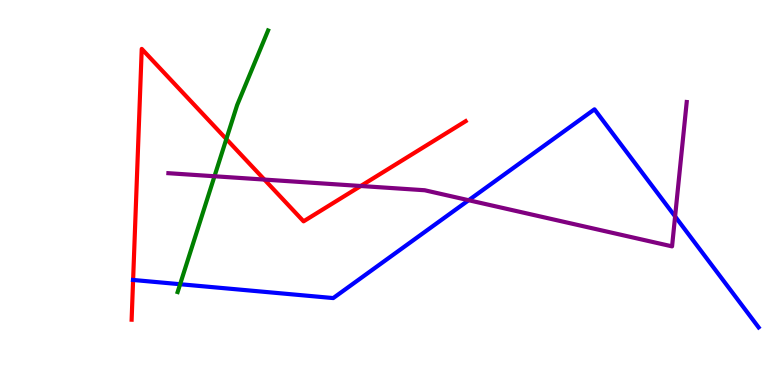[{'lines': ['blue', 'red'], 'intersections': [{'x': 1.72, 'y': 2.73}]}, {'lines': ['green', 'red'], 'intersections': [{'x': 2.92, 'y': 6.39}]}, {'lines': ['purple', 'red'], 'intersections': [{'x': 3.41, 'y': 5.34}, {'x': 4.65, 'y': 5.17}]}, {'lines': ['blue', 'green'], 'intersections': [{'x': 2.32, 'y': 2.62}]}, {'lines': ['blue', 'purple'], 'intersections': [{'x': 6.05, 'y': 4.8}, {'x': 8.71, 'y': 4.38}]}, {'lines': ['green', 'purple'], 'intersections': [{'x': 2.77, 'y': 5.42}]}]